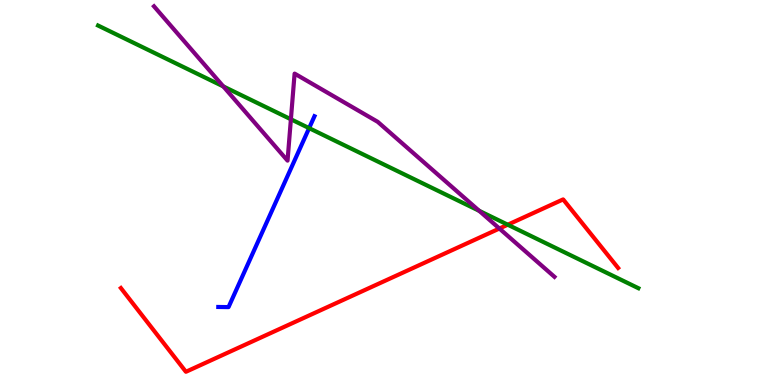[{'lines': ['blue', 'red'], 'intersections': []}, {'lines': ['green', 'red'], 'intersections': [{'x': 6.55, 'y': 4.16}]}, {'lines': ['purple', 'red'], 'intersections': [{'x': 6.44, 'y': 4.06}]}, {'lines': ['blue', 'green'], 'intersections': [{'x': 3.99, 'y': 6.67}]}, {'lines': ['blue', 'purple'], 'intersections': []}, {'lines': ['green', 'purple'], 'intersections': [{'x': 2.88, 'y': 7.76}, {'x': 3.75, 'y': 6.9}, {'x': 6.18, 'y': 4.52}]}]